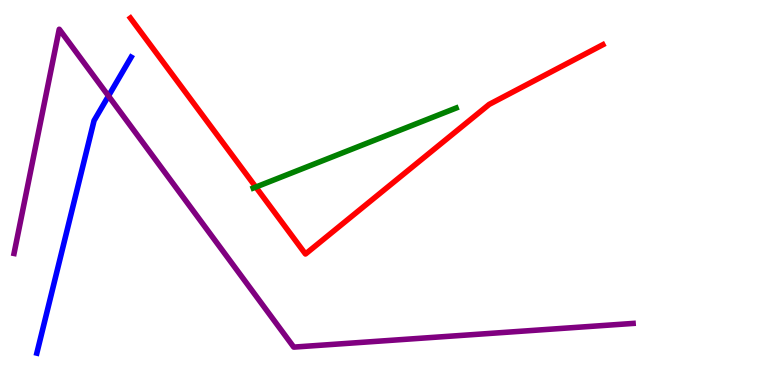[{'lines': ['blue', 'red'], 'intersections': []}, {'lines': ['green', 'red'], 'intersections': [{'x': 3.3, 'y': 5.14}]}, {'lines': ['purple', 'red'], 'intersections': []}, {'lines': ['blue', 'green'], 'intersections': []}, {'lines': ['blue', 'purple'], 'intersections': [{'x': 1.4, 'y': 7.51}]}, {'lines': ['green', 'purple'], 'intersections': []}]